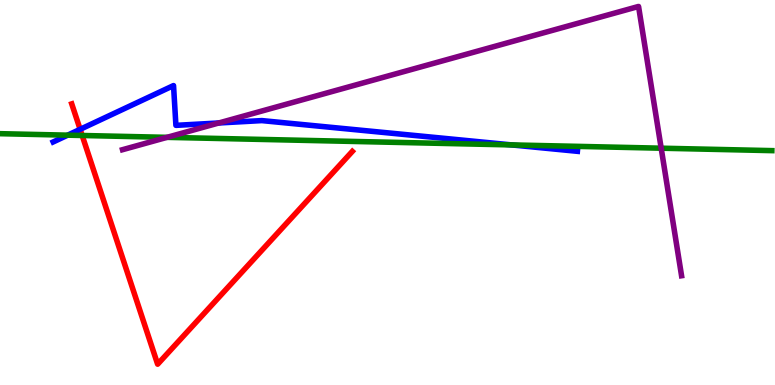[{'lines': ['blue', 'red'], 'intersections': [{'x': 1.03, 'y': 6.64}]}, {'lines': ['green', 'red'], 'intersections': [{'x': 1.06, 'y': 6.48}]}, {'lines': ['purple', 'red'], 'intersections': []}, {'lines': ['blue', 'green'], 'intersections': [{'x': 0.873, 'y': 6.49}, {'x': 6.6, 'y': 6.24}]}, {'lines': ['blue', 'purple'], 'intersections': [{'x': 2.82, 'y': 6.81}]}, {'lines': ['green', 'purple'], 'intersections': [{'x': 2.16, 'y': 6.43}, {'x': 8.53, 'y': 6.15}]}]